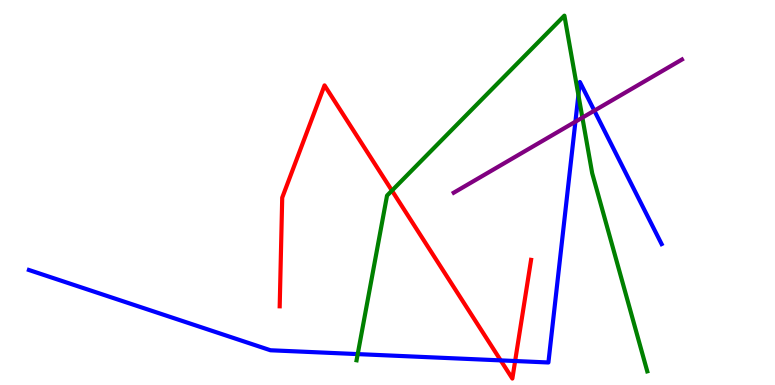[{'lines': ['blue', 'red'], 'intersections': [{'x': 6.46, 'y': 0.639}, {'x': 6.65, 'y': 0.623}]}, {'lines': ['green', 'red'], 'intersections': [{'x': 5.06, 'y': 5.05}]}, {'lines': ['purple', 'red'], 'intersections': []}, {'lines': ['blue', 'green'], 'intersections': [{'x': 4.62, 'y': 0.803}, {'x': 7.46, 'y': 7.53}]}, {'lines': ['blue', 'purple'], 'intersections': [{'x': 7.42, 'y': 6.84}, {'x': 7.67, 'y': 7.13}]}, {'lines': ['green', 'purple'], 'intersections': [{'x': 7.51, 'y': 6.94}]}]